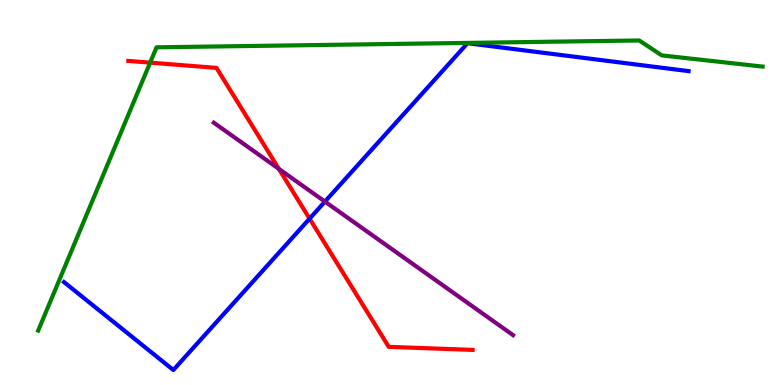[{'lines': ['blue', 'red'], 'intersections': [{'x': 3.99, 'y': 4.32}]}, {'lines': ['green', 'red'], 'intersections': [{'x': 1.94, 'y': 8.37}]}, {'lines': ['purple', 'red'], 'intersections': [{'x': 3.6, 'y': 5.61}]}, {'lines': ['blue', 'green'], 'intersections': []}, {'lines': ['blue', 'purple'], 'intersections': [{'x': 4.19, 'y': 4.76}]}, {'lines': ['green', 'purple'], 'intersections': []}]